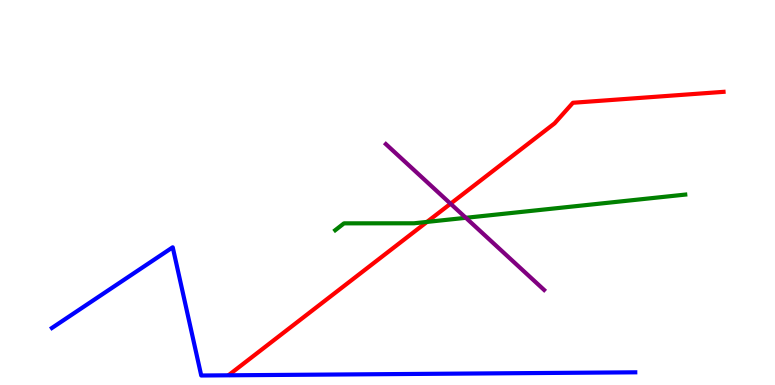[{'lines': ['blue', 'red'], 'intersections': []}, {'lines': ['green', 'red'], 'intersections': [{'x': 5.51, 'y': 4.24}]}, {'lines': ['purple', 'red'], 'intersections': [{'x': 5.81, 'y': 4.71}]}, {'lines': ['blue', 'green'], 'intersections': []}, {'lines': ['blue', 'purple'], 'intersections': []}, {'lines': ['green', 'purple'], 'intersections': [{'x': 6.01, 'y': 4.34}]}]